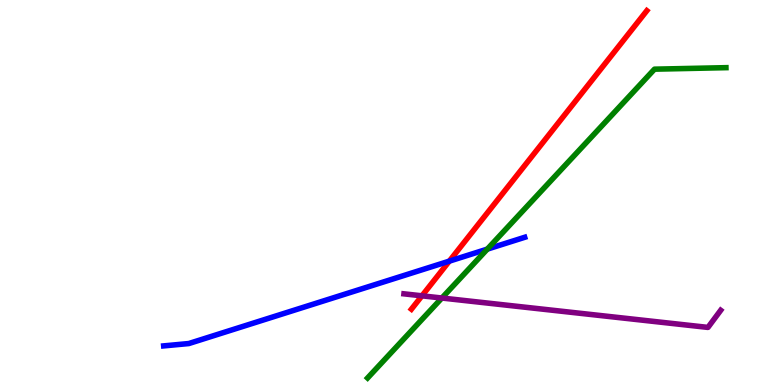[{'lines': ['blue', 'red'], 'intersections': [{'x': 5.8, 'y': 3.22}]}, {'lines': ['green', 'red'], 'intersections': []}, {'lines': ['purple', 'red'], 'intersections': [{'x': 5.44, 'y': 2.32}]}, {'lines': ['blue', 'green'], 'intersections': [{'x': 6.29, 'y': 3.53}]}, {'lines': ['blue', 'purple'], 'intersections': []}, {'lines': ['green', 'purple'], 'intersections': [{'x': 5.7, 'y': 2.26}]}]